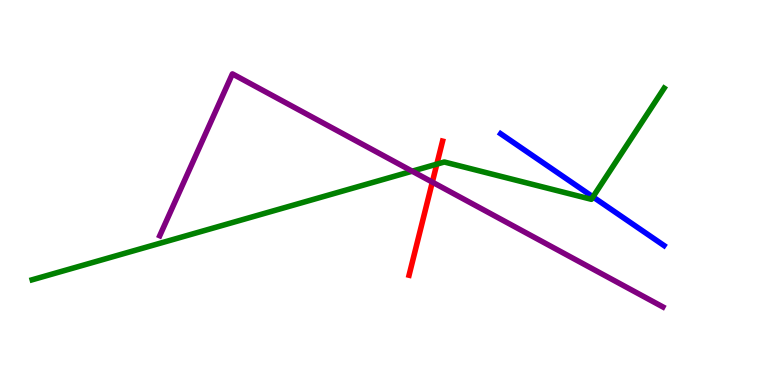[{'lines': ['blue', 'red'], 'intersections': []}, {'lines': ['green', 'red'], 'intersections': [{'x': 5.64, 'y': 5.74}]}, {'lines': ['purple', 'red'], 'intersections': [{'x': 5.58, 'y': 5.27}]}, {'lines': ['blue', 'green'], 'intersections': [{'x': 7.65, 'y': 4.89}]}, {'lines': ['blue', 'purple'], 'intersections': []}, {'lines': ['green', 'purple'], 'intersections': [{'x': 5.32, 'y': 5.55}]}]